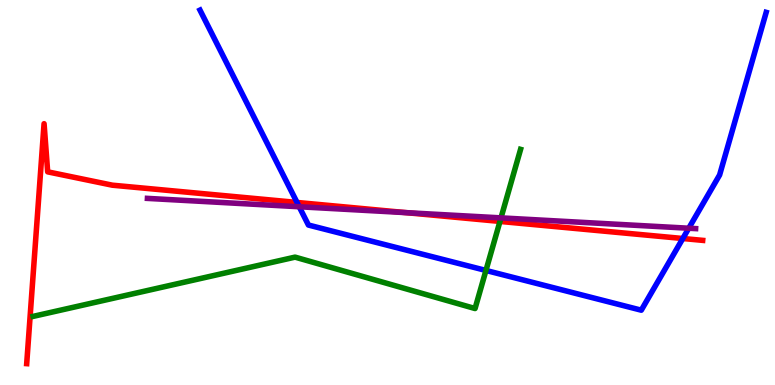[{'lines': ['blue', 'red'], 'intersections': [{'x': 3.83, 'y': 4.74}, {'x': 8.81, 'y': 3.8}]}, {'lines': ['green', 'red'], 'intersections': [{'x': 6.45, 'y': 4.25}]}, {'lines': ['purple', 'red'], 'intersections': [{'x': 5.24, 'y': 4.48}]}, {'lines': ['blue', 'green'], 'intersections': [{'x': 6.27, 'y': 2.98}]}, {'lines': ['blue', 'purple'], 'intersections': [{'x': 3.86, 'y': 4.63}, {'x': 8.89, 'y': 4.07}]}, {'lines': ['green', 'purple'], 'intersections': [{'x': 6.46, 'y': 4.34}]}]